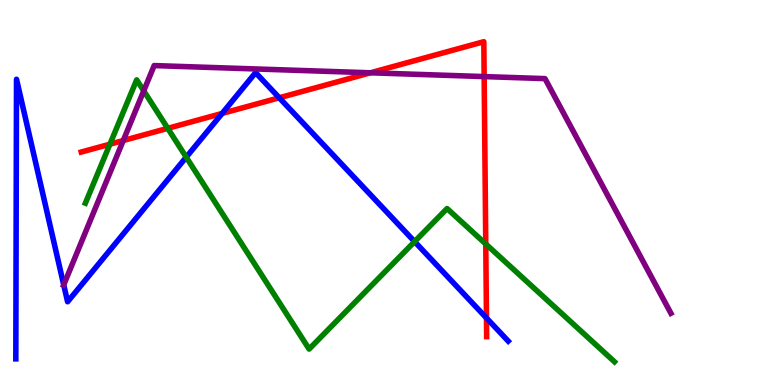[{'lines': ['blue', 'red'], 'intersections': [{'x': 2.87, 'y': 7.05}, {'x': 3.6, 'y': 7.46}, {'x': 6.28, 'y': 1.74}]}, {'lines': ['green', 'red'], 'intersections': [{'x': 1.42, 'y': 6.25}, {'x': 2.16, 'y': 6.67}, {'x': 6.27, 'y': 3.66}]}, {'lines': ['purple', 'red'], 'intersections': [{'x': 1.59, 'y': 6.35}, {'x': 4.78, 'y': 8.11}, {'x': 6.25, 'y': 8.01}]}, {'lines': ['blue', 'green'], 'intersections': [{'x': 2.4, 'y': 5.92}, {'x': 5.35, 'y': 3.72}]}, {'lines': ['blue', 'purple'], 'intersections': [{'x': 0.822, 'y': 2.6}]}, {'lines': ['green', 'purple'], 'intersections': [{'x': 1.85, 'y': 7.64}]}]